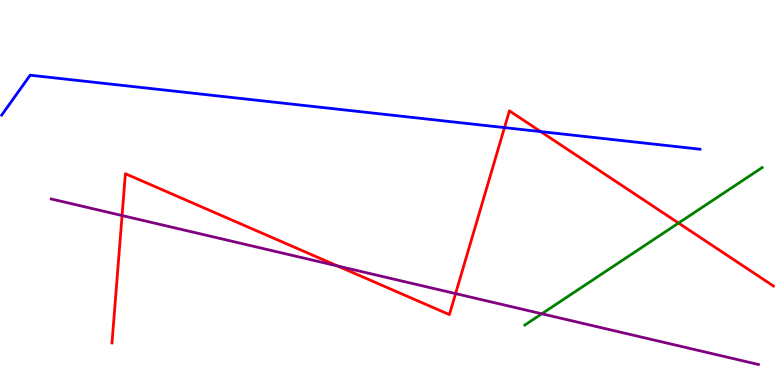[{'lines': ['blue', 'red'], 'intersections': [{'x': 6.51, 'y': 6.69}, {'x': 6.98, 'y': 6.58}]}, {'lines': ['green', 'red'], 'intersections': [{'x': 8.76, 'y': 4.21}]}, {'lines': ['purple', 'red'], 'intersections': [{'x': 1.58, 'y': 4.4}, {'x': 4.36, 'y': 3.09}, {'x': 5.88, 'y': 2.37}]}, {'lines': ['blue', 'green'], 'intersections': []}, {'lines': ['blue', 'purple'], 'intersections': []}, {'lines': ['green', 'purple'], 'intersections': [{'x': 6.99, 'y': 1.85}]}]